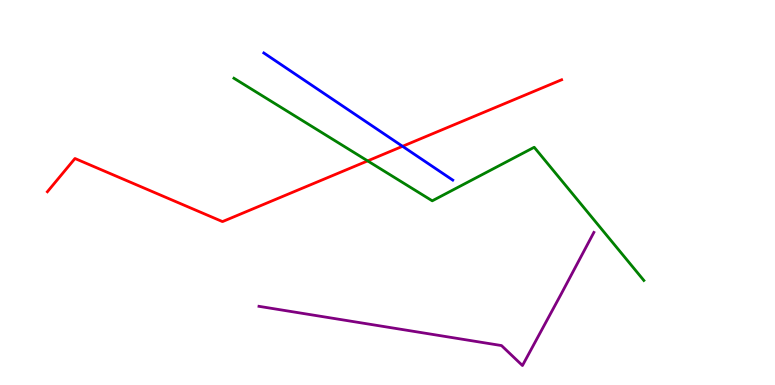[{'lines': ['blue', 'red'], 'intersections': [{'x': 5.19, 'y': 6.2}]}, {'lines': ['green', 'red'], 'intersections': [{'x': 4.74, 'y': 5.82}]}, {'lines': ['purple', 'red'], 'intersections': []}, {'lines': ['blue', 'green'], 'intersections': []}, {'lines': ['blue', 'purple'], 'intersections': []}, {'lines': ['green', 'purple'], 'intersections': []}]